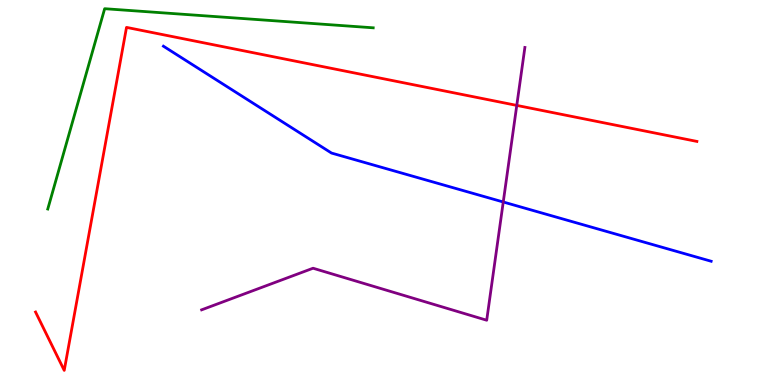[{'lines': ['blue', 'red'], 'intersections': []}, {'lines': ['green', 'red'], 'intersections': []}, {'lines': ['purple', 'red'], 'intersections': [{'x': 6.67, 'y': 7.26}]}, {'lines': ['blue', 'green'], 'intersections': []}, {'lines': ['blue', 'purple'], 'intersections': [{'x': 6.49, 'y': 4.75}]}, {'lines': ['green', 'purple'], 'intersections': []}]